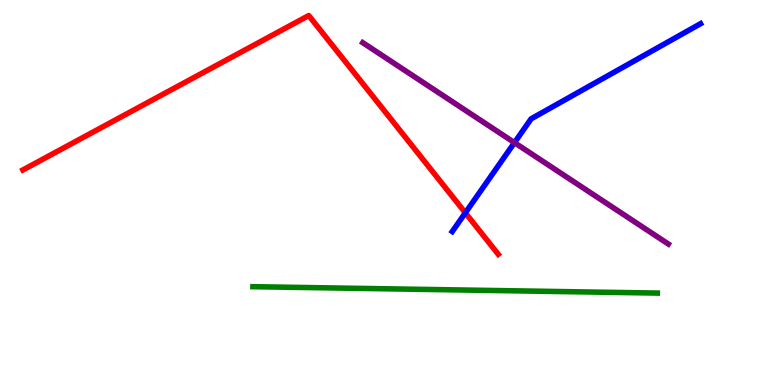[{'lines': ['blue', 'red'], 'intersections': [{'x': 6.0, 'y': 4.47}]}, {'lines': ['green', 'red'], 'intersections': []}, {'lines': ['purple', 'red'], 'intersections': []}, {'lines': ['blue', 'green'], 'intersections': []}, {'lines': ['blue', 'purple'], 'intersections': [{'x': 6.64, 'y': 6.3}]}, {'lines': ['green', 'purple'], 'intersections': []}]